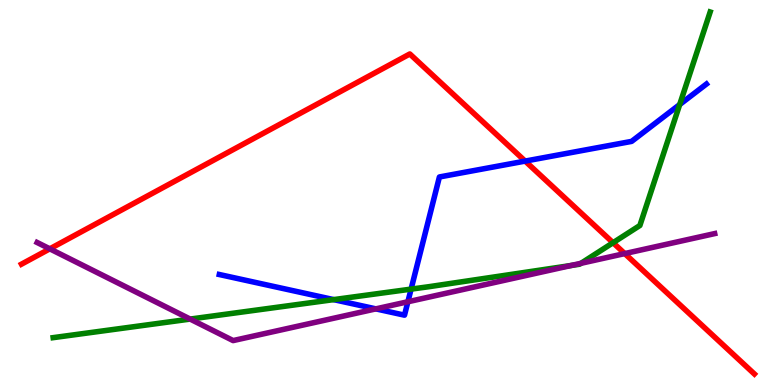[{'lines': ['blue', 'red'], 'intersections': [{'x': 6.78, 'y': 5.82}]}, {'lines': ['green', 'red'], 'intersections': [{'x': 7.91, 'y': 3.7}]}, {'lines': ['purple', 'red'], 'intersections': [{'x': 0.643, 'y': 3.54}, {'x': 8.06, 'y': 3.41}]}, {'lines': ['blue', 'green'], 'intersections': [{'x': 4.31, 'y': 2.22}, {'x': 5.3, 'y': 2.49}, {'x': 8.77, 'y': 7.28}]}, {'lines': ['blue', 'purple'], 'intersections': [{'x': 4.85, 'y': 1.98}, {'x': 5.26, 'y': 2.16}]}, {'lines': ['green', 'purple'], 'intersections': [{'x': 2.45, 'y': 1.71}, {'x': 7.37, 'y': 3.1}, {'x': 7.5, 'y': 3.16}]}]